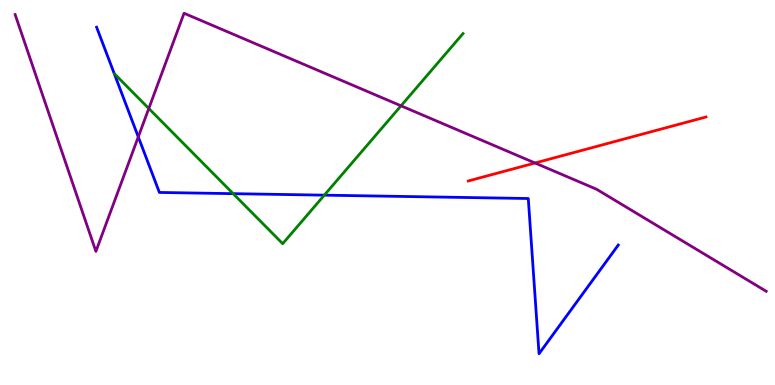[{'lines': ['blue', 'red'], 'intersections': []}, {'lines': ['green', 'red'], 'intersections': []}, {'lines': ['purple', 'red'], 'intersections': [{'x': 6.9, 'y': 5.77}]}, {'lines': ['blue', 'green'], 'intersections': [{'x': 3.01, 'y': 4.97}, {'x': 4.18, 'y': 4.93}]}, {'lines': ['blue', 'purple'], 'intersections': [{'x': 1.78, 'y': 6.44}]}, {'lines': ['green', 'purple'], 'intersections': [{'x': 1.92, 'y': 7.18}, {'x': 5.17, 'y': 7.25}]}]